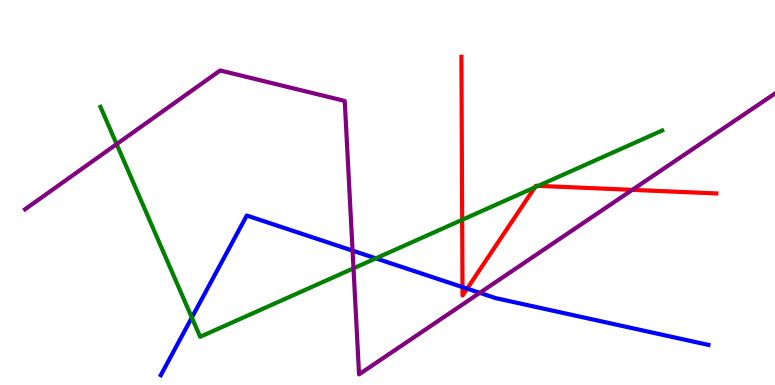[{'lines': ['blue', 'red'], 'intersections': [{'x': 5.97, 'y': 2.54}, {'x': 6.03, 'y': 2.5}]}, {'lines': ['green', 'red'], 'intersections': [{'x': 5.96, 'y': 4.29}, {'x': 6.9, 'y': 5.13}, {'x': 6.94, 'y': 5.17}]}, {'lines': ['purple', 'red'], 'intersections': [{'x': 8.16, 'y': 5.07}]}, {'lines': ['blue', 'green'], 'intersections': [{'x': 2.48, 'y': 1.75}, {'x': 4.85, 'y': 3.29}]}, {'lines': ['blue', 'purple'], 'intersections': [{'x': 4.55, 'y': 3.49}, {'x': 6.19, 'y': 2.39}]}, {'lines': ['green', 'purple'], 'intersections': [{'x': 1.5, 'y': 6.26}, {'x': 4.56, 'y': 3.03}]}]